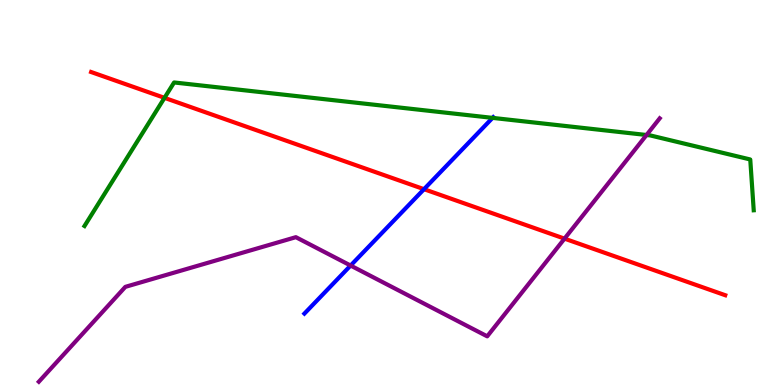[{'lines': ['blue', 'red'], 'intersections': [{'x': 5.47, 'y': 5.09}]}, {'lines': ['green', 'red'], 'intersections': [{'x': 2.12, 'y': 7.46}]}, {'lines': ['purple', 'red'], 'intersections': [{'x': 7.28, 'y': 3.8}]}, {'lines': ['blue', 'green'], 'intersections': [{'x': 6.36, 'y': 6.94}]}, {'lines': ['blue', 'purple'], 'intersections': [{'x': 4.52, 'y': 3.1}]}, {'lines': ['green', 'purple'], 'intersections': [{'x': 8.34, 'y': 6.49}]}]